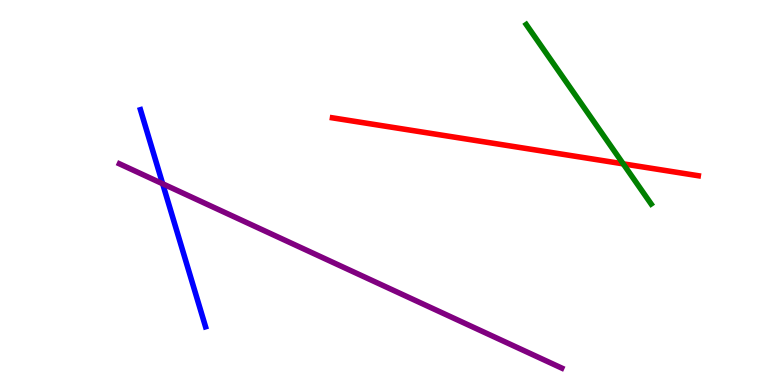[{'lines': ['blue', 'red'], 'intersections': []}, {'lines': ['green', 'red'], 'intersections': [{'x': 8.04, 'y': 5.74}]}, {'lines': ['purple', 'red'], 'intersections': []}, {'lines': ['blue', 'green'], 'intersections': []}, {'lines': ['blue', 'purple'], 'intersections': [{'x': 2.1, 'y': 5.23}]}, {'lines': ['green', 'purple'], 'intersections': []}]